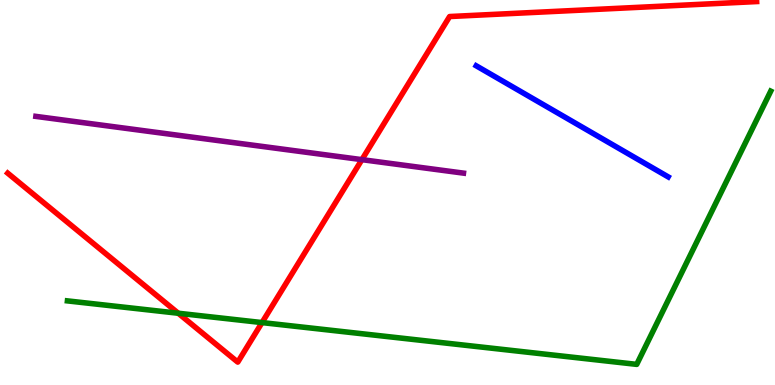[{'lines': ['blue', 'red'], 'intersections': []}, {'lines': ['green', 'red'], 'intersections': [{'x': 2.3, 'y': 1.86}, {'x': 3.38, 'y': 1.62}]}, {'lines': ['purple', 'red'], 'intersections': [{'x': 4.67, 'y': 5.85}]}, {'lines': ['blue', 'green'], 'intersections': []}, {'lines': ['blue', 'purple'], 'intersections': []}, {'lines': ['green', 'purple'], 'intersections': []}]